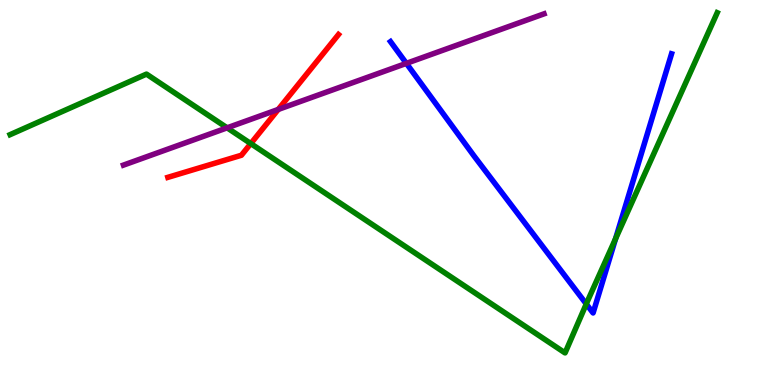[{'lines': ['blue', 'red'], 'intersections': []}, {'lines': ['green', 'red'], 'intersections': [{'x': 3.24, 'y': 6.27}]}, {'lines': ['purple', 'red'], 'intersections': [{'x': 3.59, 'y': 7.16}]}, {'lines': ['blue', 'green'], 'intersections': [{'x': 7.56, 'y': 2.1}, {'x': 7.94, 'y': 3.8}]}, {'lines': ['blue', 'purple'], 'intersections': [{'x': 5.24, 'y': 8.35}]}, {'lines': ['green', 'purple'], 'intersections': [{'x': 2.93, 'y': 6.68}]}]